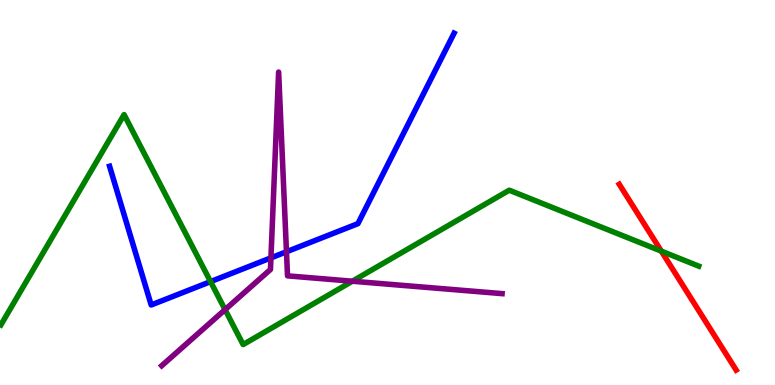[{'lines': ['blue', 'red'], 'intersections': []}, {'lines': ['green', 'red'], 'intersections': [{'x': 8.53, 'y': 3.48}]}, {'lines': ['purple', 'red'], 'intersections': []}, {'lines': ['blue', 'green'], 'intersections': [{'x': 2.72, 'y': 2.69}]}, {'lines': ['blue', 'purple'], 'intersections': [{'x': 3.5, 'y': 3.3}, {'x': 3.7, 'y': 3.46}]}, {'lines': ['green', 'purple'], 'intersections': [{'x': 2.9, 'y': 1.96}, {'x': 4.55, 'y': 2.7}]}]